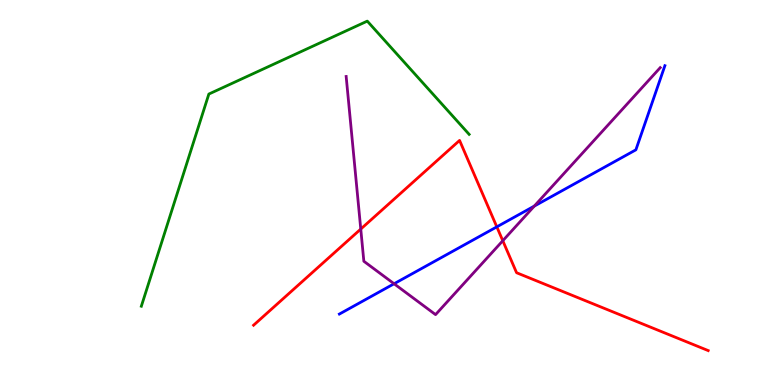[{'lines': ['blue', 'red'], 'intersections': [{'x': 6.41, 'y': 4.11}]}, {'lines': ['green', 'red'], 'intersections': []}, {'lines': ['purple', 'red'], 'intersections': [{'x': 4.66, 'y': 4.05}, {'x': 6.49, 'y': 3.75}]}, {'lines': ['blue', 'green'], 'intersections': []}, {'lines': ['blue', 'purple'], 'intersections': [{'x': 5.08, 'y': 2.63}, {'x': 6.89, 'y': 4.65}]}, {'lines': ['green', 'purple'], 'intersections': []}]